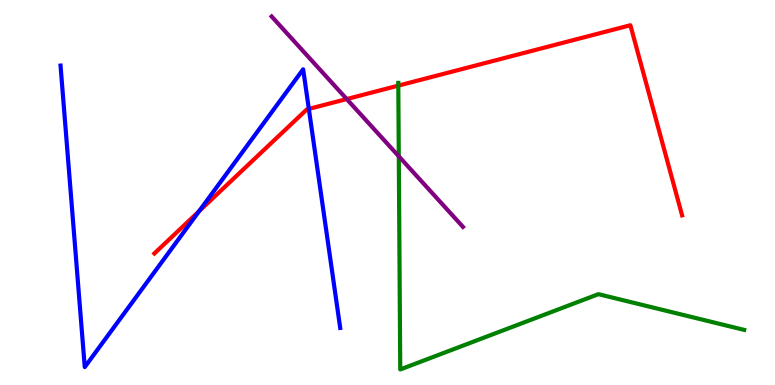[{'lines': ['blue', 'red'], 'intersections': [{'x': 2.57, 'y': 4.51}, {'x': 3.98, 'y': 7.17}]}, {'lines': ['green', 'red'], 'intersections': [{'x': 5.14, 'y': 7.78}]}, {'lines': ['purple', 'red'], 'intersections': [{'x': 4.47, 'y': 7.43}]}, {'lines': ['blue', 'green'], 'intersections': []}, {'lines': ['blue', 'purple'], 'intersections': []}, {'lines': ['green', 'purple'], 'intersections': [{'x': 5.15, 'y': 5.94}]}]